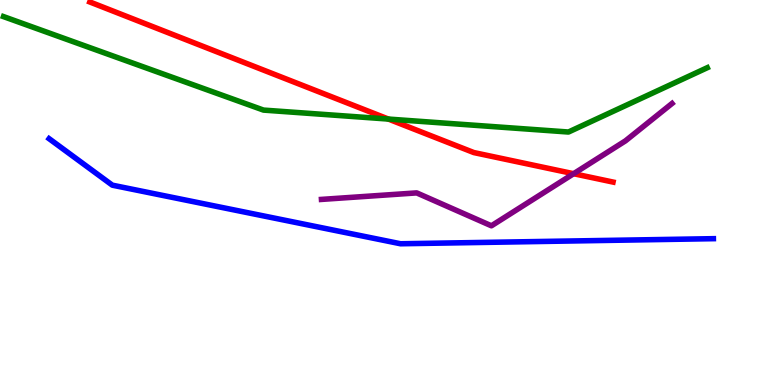[{'lines': ['blue', 'red'], 'intersections': []}, {'lines': ['green', 'red'], 'intersections': [{'x': 5.01, 'y': 6.91}]}, {'lines': ['purple', 'red'], 'intersections': [{'x': 7.4, 'y': 5.49}]}, {'lines': ['blue', 'green'], 'intersections': []}, {'lines': ['blue', 'purple'], 'intersections': []}, {'lines': ['green', 'purple'], 'intersections': []}]